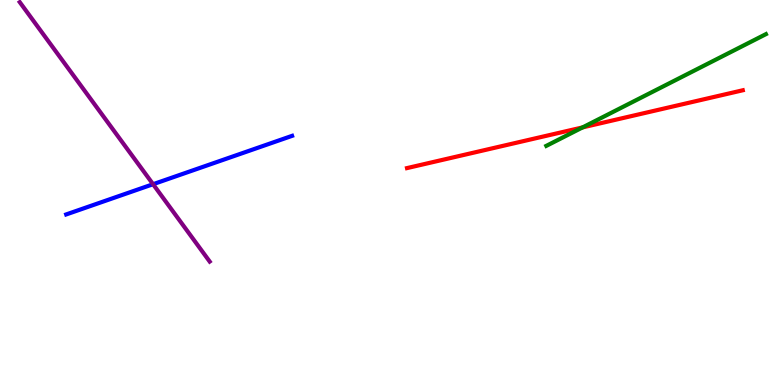[{'lines': ['blue', 'red'], 'intersections': []}, {'lines': ['green', 'red'], 'intersections': [{'x': 7.52, 'y': 6.69}]}, {'lines': ['purple', 'red'], 'intersections': []}, {'lines': ['blue', 'green'], 'intersections': []}, {'lines': ['blue', 'purple'], 'intersections': [{'x': 1.98, 'y': 5.22}]}, {'lines': ['green', 'purple'], 'intersections': []}]